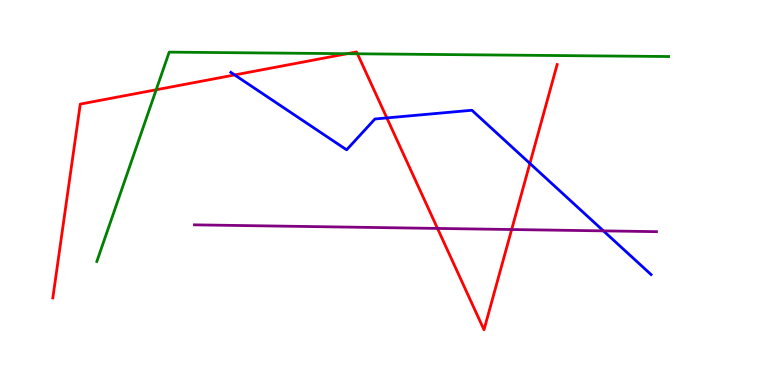[{'lines': ['blue', 'red'], 'intersections': [{'x': 3.03, 'y': 8.05}, {'x': 4.99, 'y': 6.94}, {'x': 6.84, 'y': 5.75}]}, {'lines': ['green', 'red'], 'intersections': [{'x': 2.02, 'y': 7.67}, {'x': 4.48, 'y': 8.61}, {'x': 4.61, 'y': 8.6}]}, {'lines': ['purple', 'red'], 'intersections': [{'x': 5.65, 'y': 4.07}, {'x': 6.6, 'y': 4.04}]}, {'lines': ['blue', 'green'], 'intersections': []}, {'lines': ['blue', 'purple'], 'intersections': [{'x': 7.79, 'y': 4.0}]}, {'lines': ['green', 'purple'], 'intersections': []}]